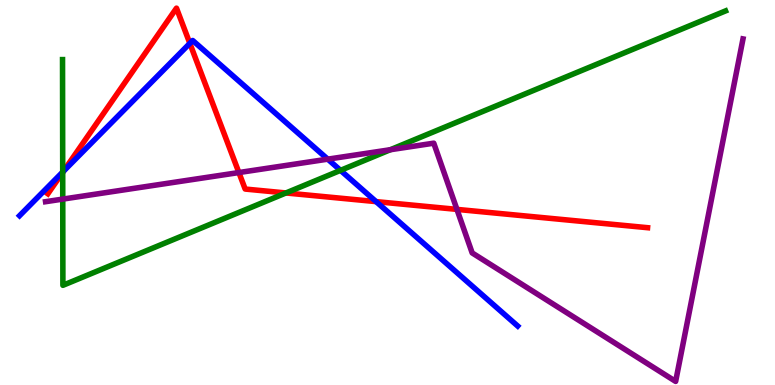[{'lines': ['blue', 'red'], 'intersections': [{'x': 0.819, 'y': 5.55}, {'x': 2.45, 'y': 8.87}, {'x': 4.85, 'y': 4.76}]}, {'lines': ['green', 'red'], 'intersections': [{'x': 0.809, 'y': 5.52}, {'x': 3.69, 'y': 4.99}]}, {'lines': ['purple', 'red'], 'intersections': [{'x': 3.08, 'y': 5.52}, {'x': 5.9, 'y': 4.56}]}, {'lines': ['blue', 'green'], 'intersections': [{'x': 0.809, 'y': 5.53}, {'x': 4.39, 'y': 5.58}]}, {'lines': ['blue', 'purple'], 'intersections': [{'x': 4.23, 'y': 5.87}]}, {'lines': ['green', 'purple'], 'intersections': [{'x': 0.81, 'y': 4.83}, {'x': 5.04, 'y': 6.11}]}]